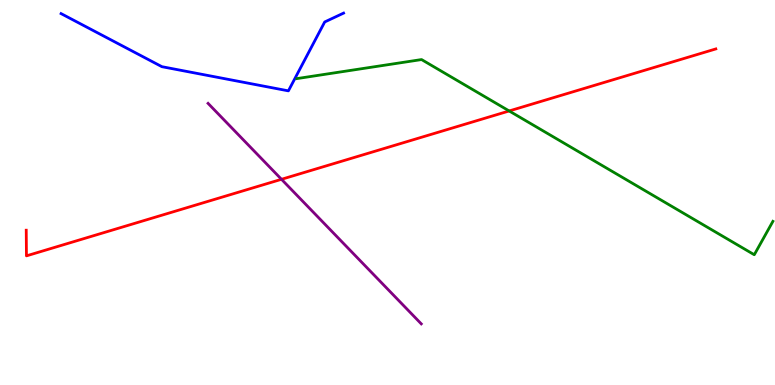[{'lines': ['blue', 'red'], 'intersections': []}, {'lines': ['green', 'red'], 'intersections': [{'x': 6.57, 'y': 7.12}]}, {'lines': ['purple', 'red'], 'intersections': [{'x': 3.63, 'y': 5.34}]}, {'lines': ['blue', 'green'], 'intersections': []}, {'lines': ['blue', 'purple'], 'intersections': []}, {'lines': ['green', 'purple'], 'intersections': []}]